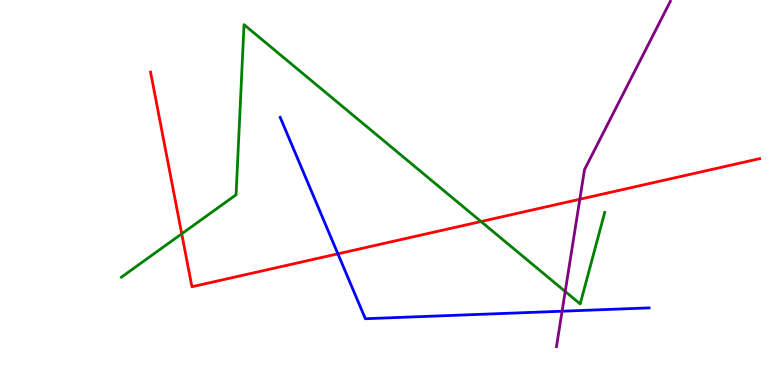[{'lines': ['blue', 'red'], 'intersections': [{'x': 4.36, 'y': 3.41}]}, {'lines': ['green', 'red'], 'intersections': [{'x': 2.34, 'y': 3.93}, {'x': 6.21, 'y': 4.25}]}, {'lines': ['purple', 'red'], 'intersections': [{'x': 7.48, 'y': 4.82}]}, {'lines': ['blue', 'green'], 'intersections': []}, {'lines': ['blue', 'purple'], 'intersections': [{'x': 7.25, 'y': 1.92}]}, {'lines': ['green', 'purple'], 'intersections': [{'x': 7.29, 'y': 2.43}]}]